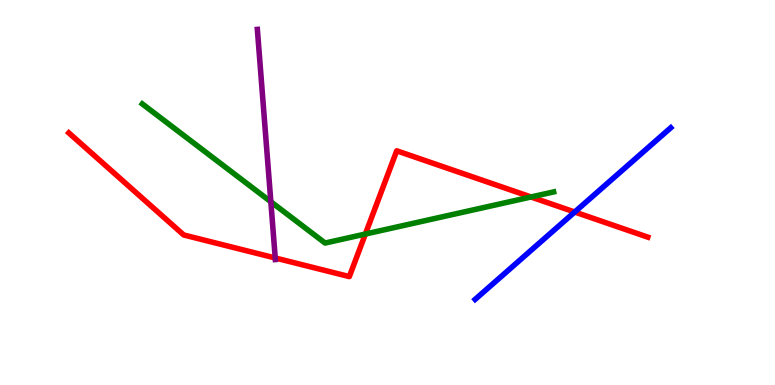[{'lines': ['blue', 'red'], 'intersections': [{'x': 7.42, 'y': 4.49}]}, {'lines': ['green', 'red'], 'intersections': [{'x': 4.71, 'y': 3.92}, {'x': 6.85, 'y': 4.88}]}, {'lines': ['purple', 'red'], 'intersections': [{'x': 3.55, 'y': 3.3}]}, {'lines': ['blue', 'green'], 'intersections': []}, {'lines': ['blue', 'purple'], 'intersections': []}, {'lines': ['green', 'purple'], 'intersections': [{'x': 3.49, 'y': 4.76}]}]